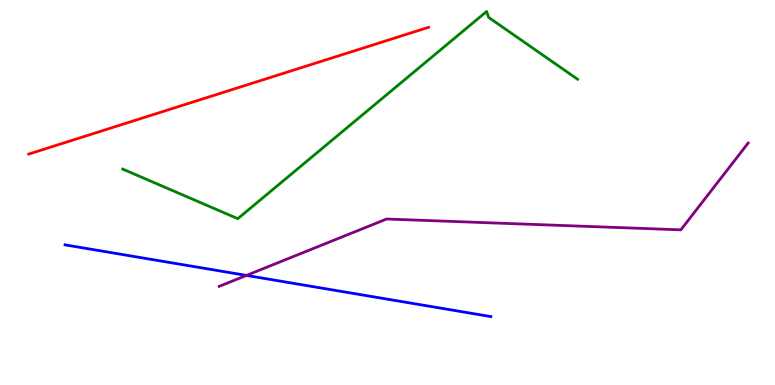[{'lines': ['blue', 'red'], 'intersections': []}, {'lines': ['green', 'red'], 'intersections': []}, {'lines': ['purple', 'red'], 'intersections': []}, {'lines': ['blue', 'green'], 'intersections': []}, {'lines': ['blue', 'purple'], 'intersections': [{'x': 3.18, 'y': 2.85}]}, {'lines': ['green', 'purple'], 'intersections': []}]